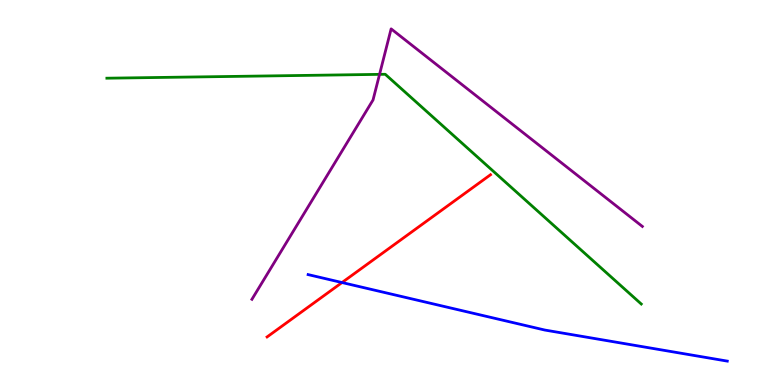[{'lines': ['blue', 'red'], 'intersections': [{'x': 4.41, 'y': 2.66}]}, {'lines': ['green', 'red'], 'intersections': []}, {'lines': ['purple', 'red'], 'intersections': []}, {'lines': ['blue', 'green'], 'intersections': []}, {'lines': ['blue', 'purple'], 'intersections': []}, {'lines': ['green', 'purple'], 'intersections': [{'x': 4.9, 'y': 8.07}]}]